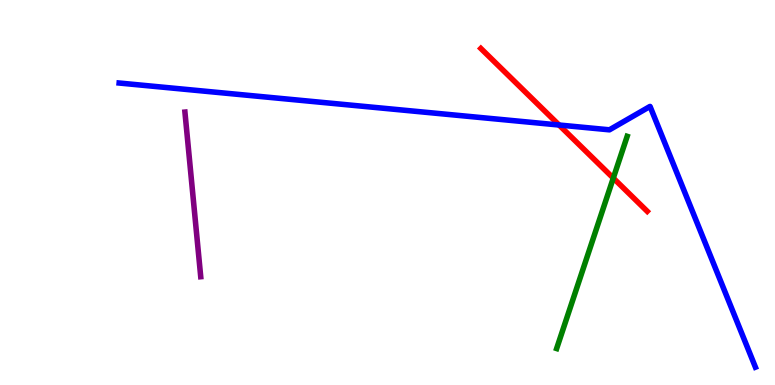[{'lines': ['blue', 'red'], 'intersections': [{'x': 7.21, 'y': 6.75}]}, {'lines': ['green', 'red'], 'intersections': [{'x': 7.91, 'y': 5.37}]}, {'lines': ['purple', 'red'], 'intersections': []}, {'lines': ['blue', 'green'], 'intersections': []}, {'lines': ['blue', 'purple'], 'intersections': []}, {'lines': ['green', 'purple'], 'intersections': []}]